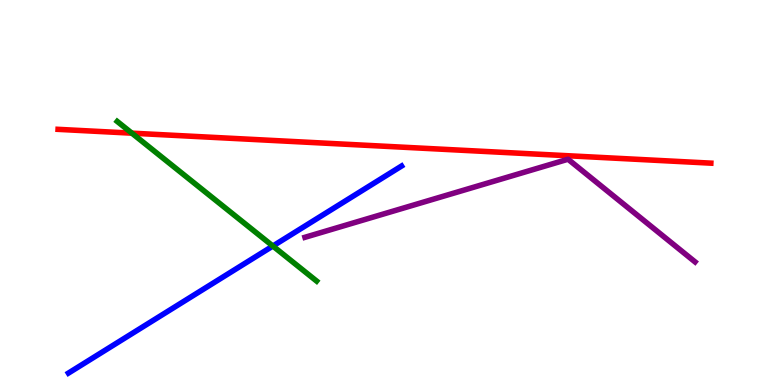[{'lines': ['blue', 'red'], 'intersections': []}, {'lines': ['green', 'red'], 'intersections': [{'x': 1.7, 'y': 6.54}]}, {'lines': ['purple', 'red'], 'intersections': []}, {'lines': ['blue', 'green'], 'intersections': [{'x': 3.52, 'y': 3.61}]}, {'lines': ['blue', 'purple'], 'intersections': []}, {'lines': ['green', 'purple'], 'intersections': []}]